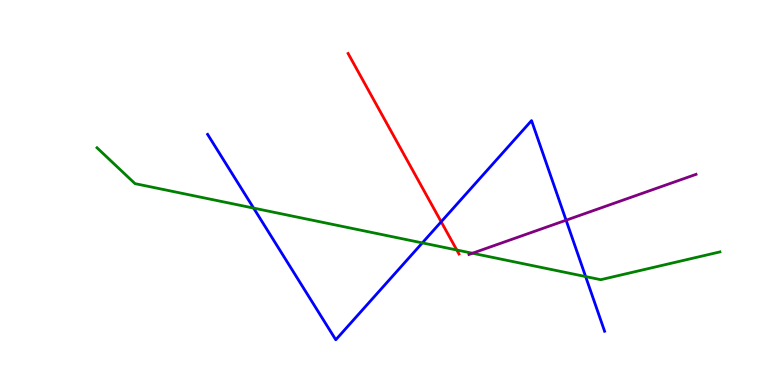[{'lines': ['blue', 'red'], 'intersections': [{'x': 5.69, 'y': 4.24}]}, {'lines': ['green', 'red'], 'intersections': [{'x': 5.89, 'y': 3.51}]}, {'lines': ['purple', 'red'], 'intersections': []}, {'lines': ['blue', 'green'], 'intersections': [{'x': 3.27, 'y': 4.59}, {'x': 5.45, 'y': 3.69}, {'x': 7.56, 'y': 2.82}]}, {'lines': ['blue', 'purple'], 'intersections': [{'x': 7.3, 'y': 4.28}]}, {'lines': ['green', 'purple'], 'intersections': [{'x': 6.1, 'y': 3.42}]}]